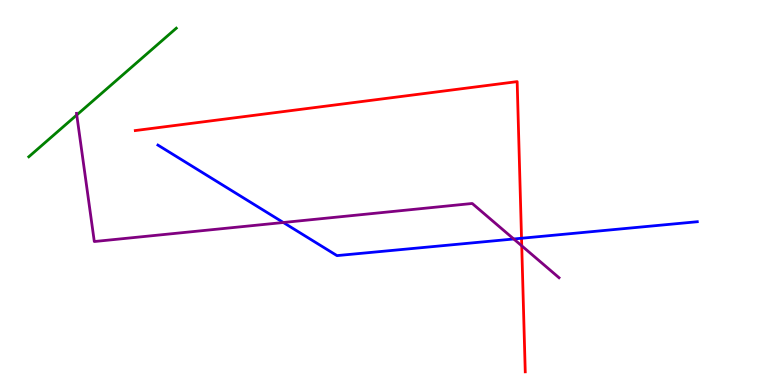[{'lines': ['blue', 'red'], 'intersections': [{'x': 6.73, 'y': 3.81}]}, {'lines': ['green', 'red'], 'intersections': []}, {'lines': ['purple', 'red'], 'intersections': [{'x': 6.73, 'y': 3.61}]}, {'lines': ['blue', 'green'], 'intersections': []}, {'lines': ['blue', 'purple'], 'intersections': [{'x': 3.66, 'y': 4.22}, {'x': 6.63, 'y': 3.79}]}, {'lines': ['green', 'purple'], 'intersections': [{'x': 0.99, 'y': 7.01}]}]